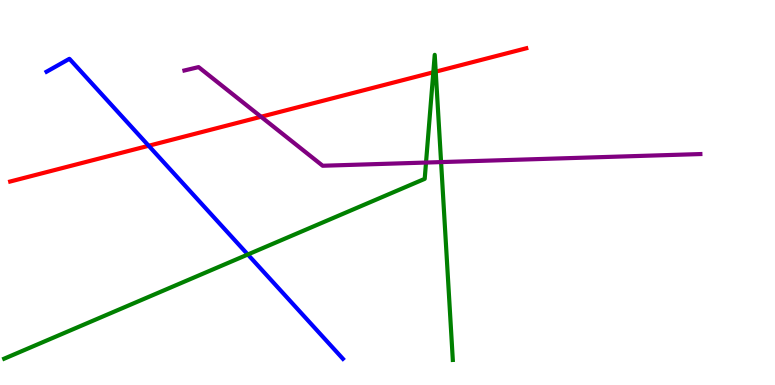[{'lines': ['blue', 'red'], 'intersections': [{'x': 1.92, 'y': 6.21}]}, {'lines': ['green', 'red'], 'intersections': [{'x': 5.59, 'y': 8.12}, {'x': 5.62, 'y': 8.14}]}, {'lines': ['purple', 'red'], 'intersections': [{'x': 3.37, 'y': 6.97}]}, {'lines': ['blue', 'green'], 'intersections': [{'x': 3.2, 'y': 3.39}]}, {'lines': ['blue', 'purple'], 'intersections': []}, {'lines': ['green', 'purple'], 'intersections': [{'x': 5.5, 'y': 5.78}, {'x': 5.69, 'y': 5.79}]}]